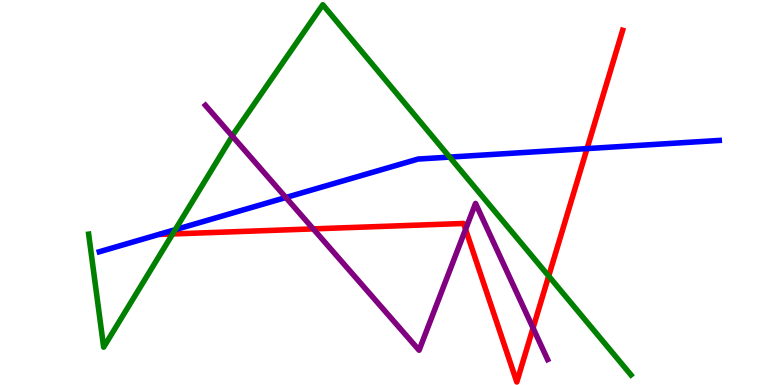[{'lines': ['blue', 'red'], 'intersections': [{'x': 7.57, 'y': 6.14}]}, {'lines': ['green', 'red'], 'intersections': [{'x': 2.23, 'y': 3.92}, {'x': 7.08, 'y': 2.83}]}, {'lines': ['purple', 'red'], 'intersections': [{'x': 4.04, 'y': 4.05}, {'x': 6.01, 'y': 4.04}, {'x': 6.88, 'y': 1.48}]}, {'lines': ['blue', 'green'], 'intersections': [{'x': 2.26, 'y': 4.03}, {'x': 5.8, 'y': 5.92}]}, {'lines': ['blue', 'purple'], 'intersections': [{'x': 3.69, 'y': 4.87}]}, {'lines': ['green', 'purple'], 'intersections': [{'x': 3.0, 'y': 6.46}]}]